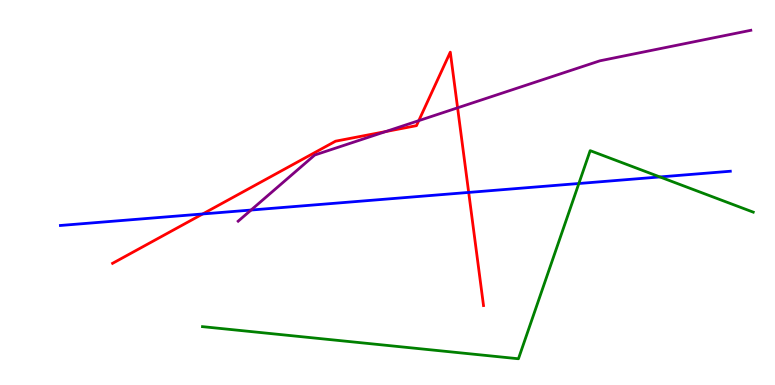[{'lines': ['blue', 'red'], 'intersections': [{'x': 2.62, 'y': 4.44}, {'x': 6.05, 'y': 5.0}]}, {'lines': ['green', 'red'], 'intersections': []}, {'lines': ['purple', 'red'], 'intersections': [{'x': 4.98, 'y': 6.58}, {'x': 5.4, 'y': 6.87}, {'x': 5.9, 'y': 7.2}]}, {'lines': ['blue', 'green'], 'intersections': [{'x': 7.47, 'y': 5.23}, {'x': 8.51, 'y': 5.4}]}, {'lines': ['blue', 'purple'], 'intersections': [{'x': 3.24, 'y': 4.54}]}, {'lines': ['green', 'purple'], 'intersections': []}]